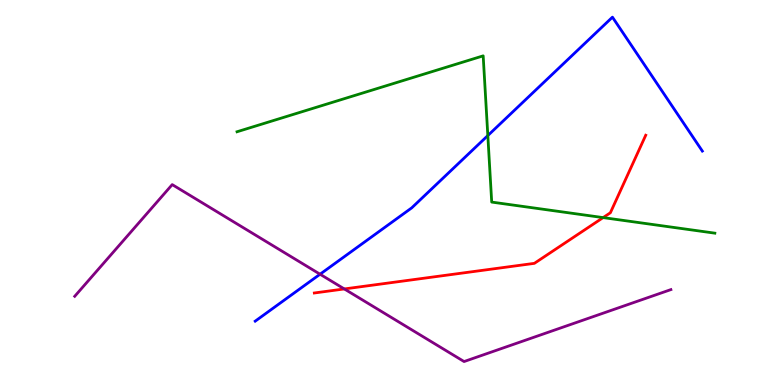[{'lines': ['blue', 'red'], 'intersections': []}, {'lines': ['green', 'red'], 'intersections': [{'x': 7.78, 'y': 4.35}]}, {'lines': ['purple', 'red'], 'intersections': [{'x': 4.44, 'y': 2.49}]}, {'lines': ['blue', 'green'], 'intersections': [{'x': 6.29, 'y': 6.48}]}, {'lines': ['blue', 'purple'], 'intersections': [{'x': 4.13, 'y': 2.88}]}, {'lines': ['green', 'purple'], 'intersections': []}]